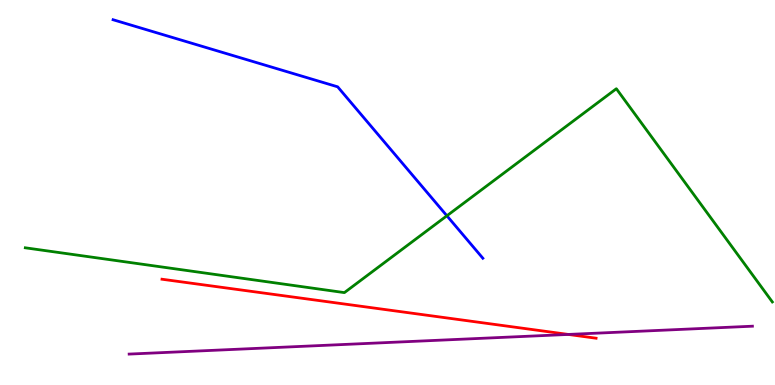[{'lines': ['blue', 'red'], 'intersections': []}, {'lines': ['green', 'red'], 'intersections': []}, {'lines': ['purple', 'red'], 'intersections': [{'x': 7.33, 'y': 1.31}]}, {'lines': ['blue', 'green'], 'intersections': [{'x': 5.77, 'y': 4.4}]}, {'lines': ['blue', 'purple'], 'intersections': []}, {'lines': ['green', 'purple'], 'intersections': []}]